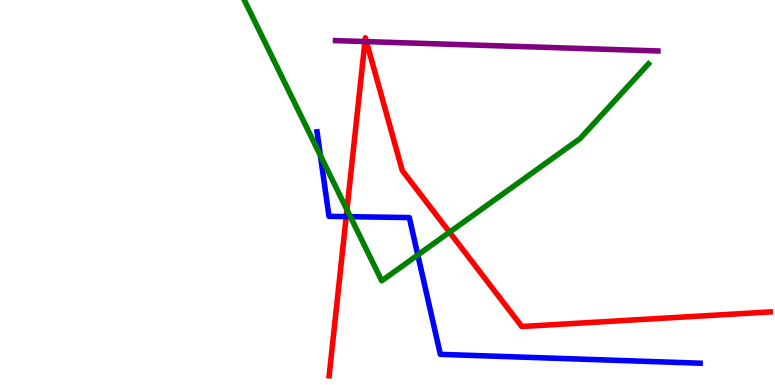[{'lines': ['blue', 'red'], 'intersections': [{'x': 4.47, 'y': 4.37}]}, {'lines': ['green', 'red'], 'intersections': [{'x': 4.48, 'y': 4.55}, {'x': 5.8, 'y': 3.97}]}, {'lines': ['purple', 'red'], 'intersections': [{'x': 4.71, 'y': 8.92}, {'x': 4.73, 'y': 8.92}]}, {'lines': ['blue', 'green'], 'intersections': [{'x': 4.13, 'y': 5.96}, {'x': 4.52, 'y': 4.37}, {'x': 5.39, 'y': 3.38}]}, {'lines': ['blue', 'purple'], 'intersections': []}, {'lines': ['green', 'purple'], 'intersections': []}]